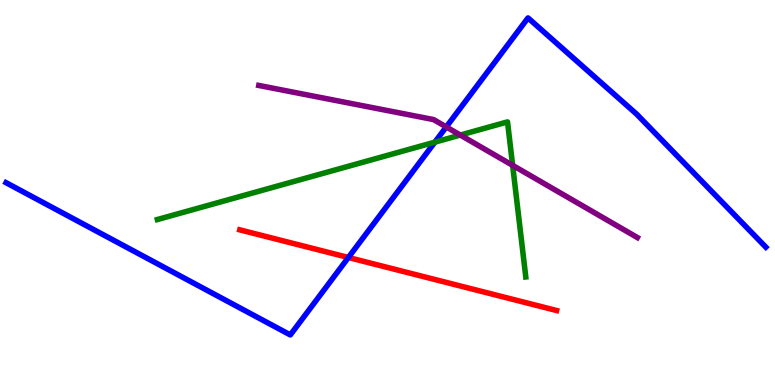[{'lines': ['blue', 'red'], 'intersections': [{'x': 4.5, 'y': 3.31}]}, {'lines': ['green', 'red'], 'intersections': []}, {'lines': ['purple', 'red'], 'intersections': []}, {'lines': ['blue', 'green'], 'intersections': [{'x': 5.61, 'y': 6.31}]}, {'lines': ['blue', 'purple'], 'intersections': [{'x': 5.76, 'y': 6.7}]}, {'lines': ['green', 'purple'], 'intersections': [{'x': 5.94, 'y': 6.49}, {'x': 6.61, 'y': 5.71}]}]